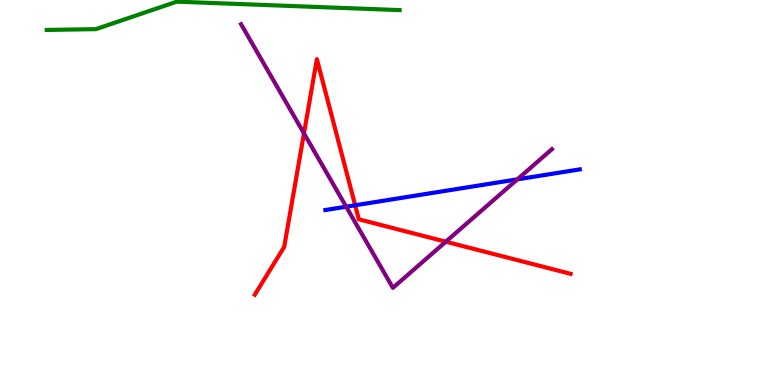[{'lines': ['blue', 'red'], 'intersections': [{'x': 4.58, 'y': 4.67}]}, {'lines': ['green', 'red'], 'intersections': []}, {'lines': ['purple', 'red'], 'intersections': [{'x': 3.92, 'y': 6.54}, {'x': 5.75, 'y': 3.72}]}, {'lines': ['blue', 'green'], 'intersections': []}, {'lines': ['blue', 'purple'], 'intersections': [{'x': 4.47, 'y': 4.63}, {'x': 6.68, 'y': 5.34}]}, {'lines': ['green', 'purple'], 'intersections': []}]